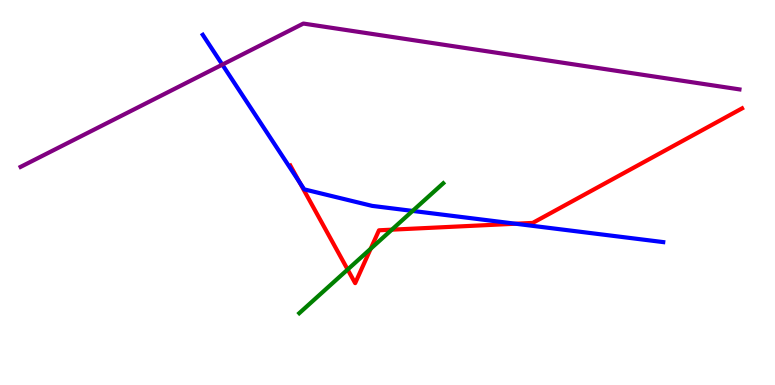[{'lines': ['blue', 'red'], 'intersections': [{'x': 3.86, 'y': 5.27}, {'x': 6.65, 'y': 4.19}]}, {'lines': ['green', 'red'], 'intersections': [{'x': 4.49, 'y': 3.0}, {'x': 4.78, 'y': 3.54}, {'x': 5.06, 'y': 4.03}]}, {'lines': ['purple', 'red'], 'intersections': []}, {'lines': ['blue', 'green'], 'intersections': [{'x': 5.32, 'y': 4.52}]}, {'lines': ['blue', 'purple'], 'intersections': [{'x': 2.87, 'y': 8.32}]}, {'lines': ['green', 'purple'], 'intersections': []}]